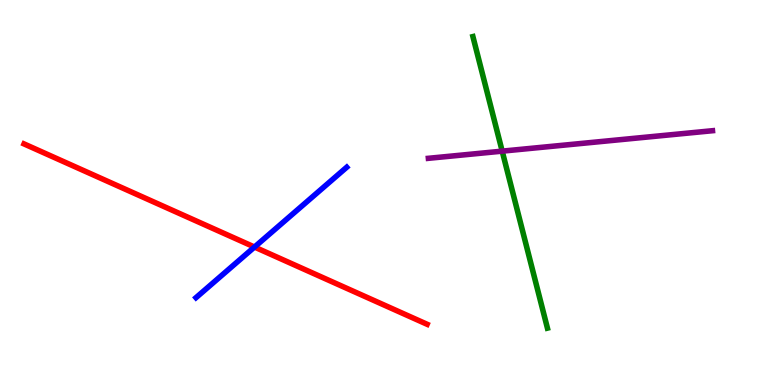[{'lines': ['blue', 'red'], 'intersections': [{'x': 3.28, 'y': 3.58}]}, {'lines': ['green', 'red'], 'intersections': []}, {'lines': ['purple', 'red'], 'intersections': []}, {'lines': ['blue', 'green'], 'intersections': []}, {'lines': ['blue', 'purple'], 'intersections': []}, {'lines': ['green', 'purple'], 'intersections': [{'x': 6.48, 'y': 6.07}]}]